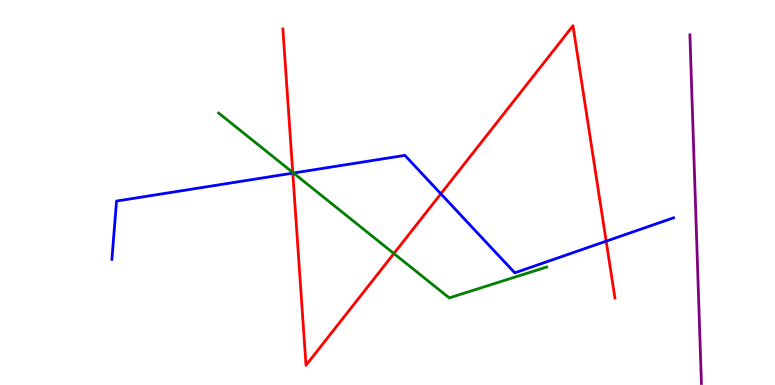[{'lines': ['blue', 'red'], 'intersections': [{'x': 3.78, 'y': 5.5}, {'x': 5.69, 'y': 4.97}, {'x': 7.82, 'y': 3.74}]}, {'lines': ['green', 'red'], 'intersections': [{'x': 3.78, 'y': 5.52}, {'x': 5.08, 'y': 3.41}]}, {'lines': ['purple', 'red'], 'intersections': []}, {'lines': ['blue', 'green'], 'intersections': [{'x': 3.79, 'y': 5.51}]}, {'lines': ['blue', 'purple'], 'intersections': []}, {'lines': ['green', 'purple'], 'intersections': []}]